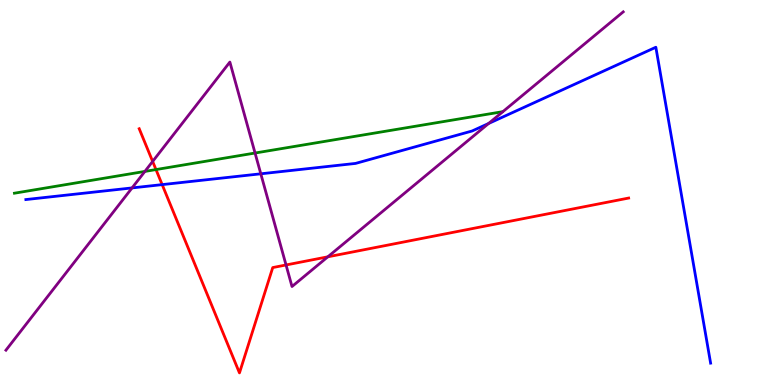[{'lines': ['blue', 'red'], 'intersections': [{'x': 2.09, 'y': 5.2}]}, {'lines': ['green', 'red'], 'intersections': [{'x': 2.01, 'y': 5.6}]}, {'lines': ['purple', 'red'], 'intersections': [{'x': 1.97, 'y': 5.81}, {'x': 3.69, 'y': 3.12}, {'x': 4.23, 'y': 3.33}]}, {'lines': ['blue', 'green'], 'intersections': []}, {'lines': ['blue', 'purple'], 'intersections': [{'x': 1.7, 'y': 5.12}, {'x': 3.37, 'y': 5.49}, {'x': 6.3, 'y': 6.79}]}, {'lines': ['green', 'purple'], 'intersections': [{'x': 1.87, 'y': 5.55}, {'x': 3.29, 'y': 6.03}]}]